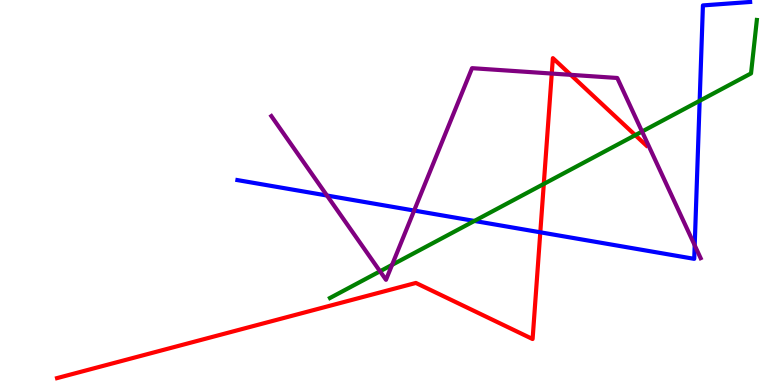[{'lines': ['blue', 'red'], 'intersections': [{'x': 6.97, 'y': 3.97}]}, {'lines': ['green', 'red'], 'intersections': [{'x': 7.02, 'y': 5.22}, {'x': 8.2, 'y': 6.49}]}, {'lines': ['purple', 'red'], 'intersections': [{'x': 7.12, 'y': 8.09}, {'x': 7.36, 'y': 8.06}]}, {'lines': ['blue', 'green'], 'intersections': [{'x': 6.12, 'y': 4.26}, {'x': 9.03, 'y': 7.38}]}, {'lines': ['blue', 'purple'], 'intersections': [{'x': 4.22, 'y': 4.92}, {'x': 5.34, 'y': 4.53}, {'x': 8.96, 'y': 3.63}]}, {'lines': ['green', 'purple'], 'intersections': [{'x': 4.9, 'y': 2.95}, {'x': 5.06, 'y': 3.12}, {'x': 8.28, 'y': 6.58}]}]